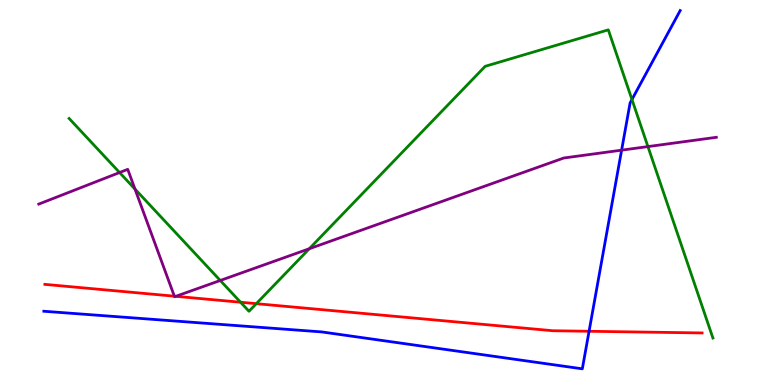[{'lines': ['blue', 'red'], 'intersections': [{'x': 7.6, 'y': 1.4}]}, {'lines': ['green', 'red'], 'intersections': [{'x': 3.1, 'y': 2.15}, {'x': 3.31, 'y': 2.11}]}, {'lines': ['purple', 'red'], 'intersections': [{'x': 2.25, 'y': 2.31}, {'x': 2.27, 'y': 2.3}]}, {'lines': ['blue', 'green'], 'intersections': [{'x': 8.15, 'y': 7.42}]}, {'lines': ['blue', 'purple'], 'intersections': [{'x': 8.02, 'y': 6.1}]}, {'lines': ['green', 'purple'], 'intersections': [{'x': 1.54, 'y': 5.52}, {'x': 1.74, 'y': 5.09}, {'x': 2.84, 'y': 2.71}, {'x': 3.99, 'y': 3.54}, {'x': 8.36, 'y': 6.19}]}]